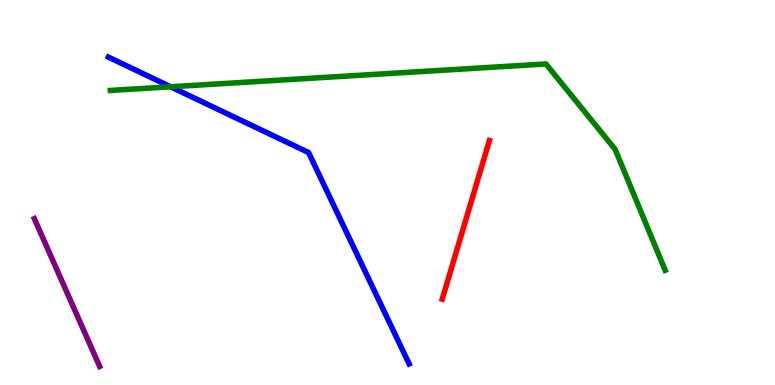[{'lines': ['blue', 'red'], 'intersections': []}, {'lines': ['green', 'red'], 'intersections': []}, {'lines': ['purple', 'red'], 'intersections': []}, {'lines': ['blue', 'green'], 'intersections': [{'x': 2.2, 'y': 7.75}]}, {'lines': ['blue', 'purple'], 'intersections': []}, {'lines': ['green', 'purple'], 'intersections': []}]